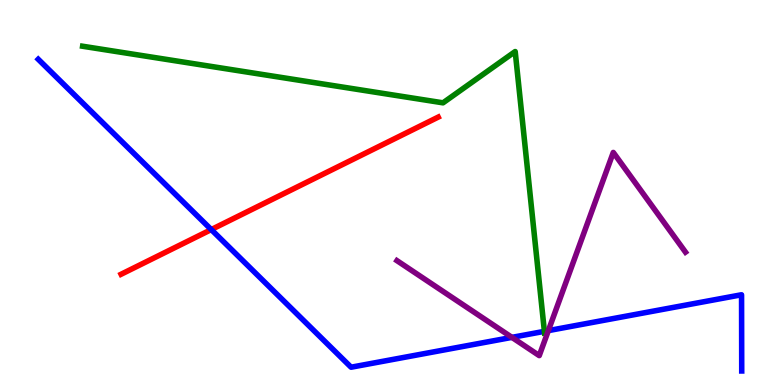[{'lines': ['blue', 'red'], 'intersections': [{'x': 2.73, 'y': 4.04}]}, {'lines': ['green', 'red'], 'intersections': []}, {'lines': ['purple', 'red'], 'intersections': []}, {'lines': ['blue', 'green'], 'intersections': [{'x': 7.02, 'y': 1.39}]}, {'lines': ['blue', 'purple'], 'intersections': [{'x': 6.61, 'y': 1.24}, {'x': 7.08, 'y': 1.41}]}, {'lines': ['green', 'purple'], 'intersections': []}]